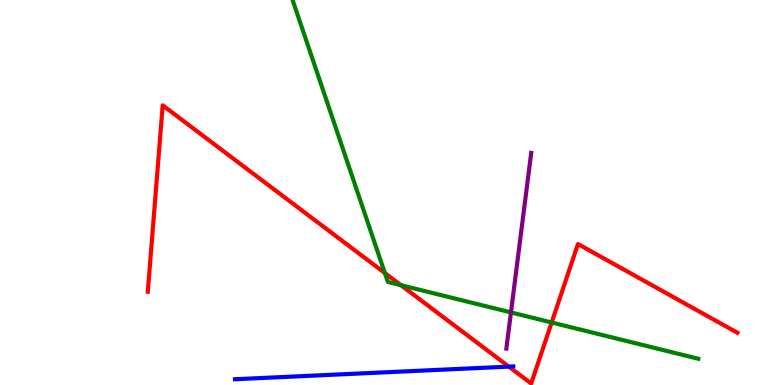[{'lines': ['blue', 'red'], 'intersections': [{'x': 6.57, 'y': 0.478}]}, {'lines': ['green', 'red'], 'intersections': [{'x': 4.97, 'y': 2.91}, {'x': 5.17, 'y': 2.59}, {'x': 7.12, 'y': 1.62}]}, {'lines': ['purple', 'red'], 'intersections': []}, {'lines': ['blue', 'green'], 'intersections': []}, {'lines': ['blue', 'purple'], 'intersections': []}, {'lines': ['green', 'purple'], 'intersections': [{'x': 6.59, 'y': 1.89}]}]